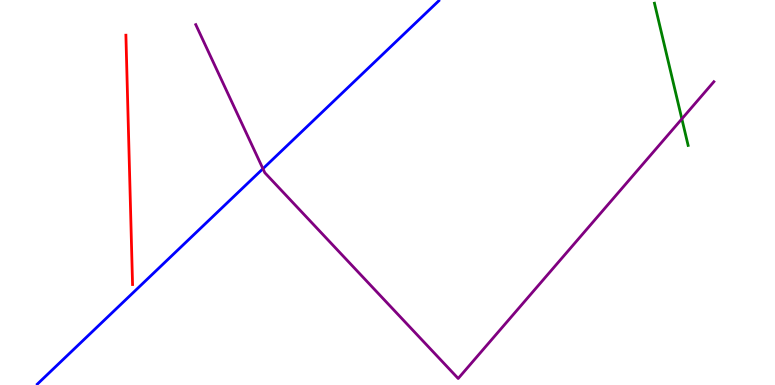[{'lines': ['blue', 'red'], 'intersections': []}, {'lines': ['green', 'red'], 'intersections': []}, {'lines': ['purple', 'red'], 'intersections': []}, {'lines': ['blue', 'green'], 'intersections': []}, {'lines': ['blue', 'purple'], 'intersections': [{'x': 3.39, 'y': 5.62}]}, {'lines': ['green', 'purple'], 'intersections': [{'x': 8.8, 'y': 6.91}]}]